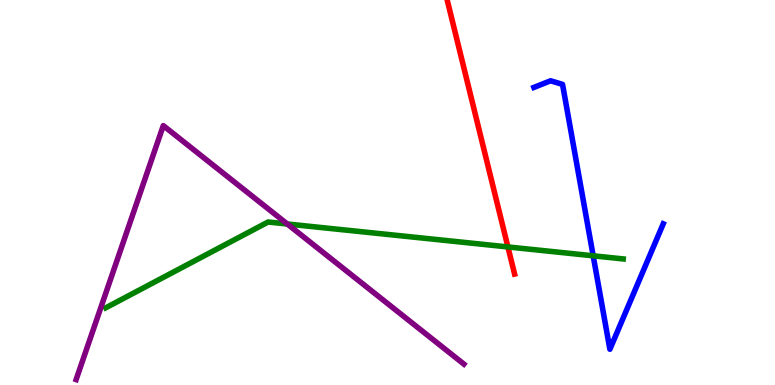[{'lines': ['blue', 'red'], 'intersections': []}, {'lines': ['green', 'red'], 'intersections': [{'x': 6.55, 'y': 3.59}]}, {'lines': ['purple', 'red'], 'intersections': []}, {'lines': ['blue', 'green'], 'intersections': [{'x': 7.65, 'y': 3.36}]}, {'lines': ['blue', 'purple'], 'intersections': []}, {'lines': ['green', 'purple'], 'intersections': [{'x': 3.71, 'y': 4.18}]}]